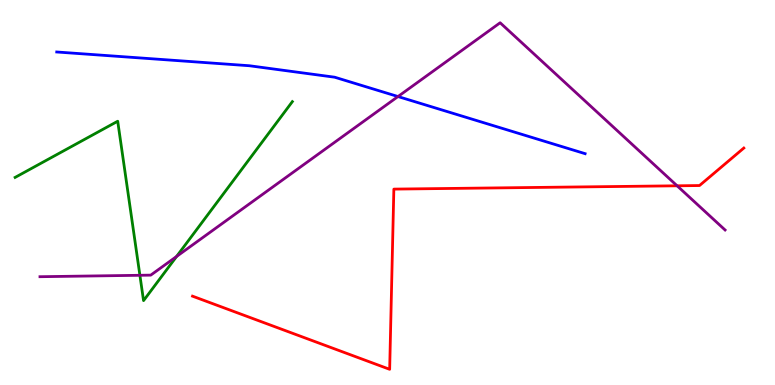[{'lines': ['blue', 'red'], 'intersections': []}, {'lines': ['green', 'red'], 'intersections': []}, {'lines': ['purple', 'red'], 'intersections': [{'x': 8.74, 'y': 5.17}]}, {'lines': ['blue', 'green'], 'intersections': []}, {'lines': ['blue', 'purple'], 'intersections': [{'x': 5.14, 'y': 7.49}]}, {'lines': ['green', 'purple'], 'intersections': [{'x': 1.81, 'y': 2.85}, {'x': 2.28, 'y': 3.34}]}]